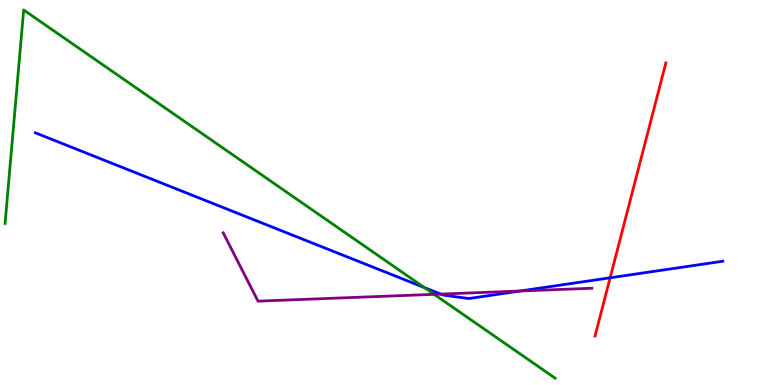[{'lines': ['blue', 'red'], 'intersections': [{'x': 7.87, 'y': 2.78}]}, {'lines': ['green', 'red'], 'intersections': []}, {'lines': ['purple', 'red'], 'intersections': []}, {'lines': ['blue', 'green'], 'intersections': [{'x': 5.48, 'y': 2.53}]}, {'lines': ['blue', 'purple'], 'intersections': [{'x': 5.69, 'y': 2.36}, {'x': 6.71, 'y': 2.44}]}, {'lines': ['green', 'purple'], 'intersections': [{'x': 5.6, 'y': 2.35}]}]